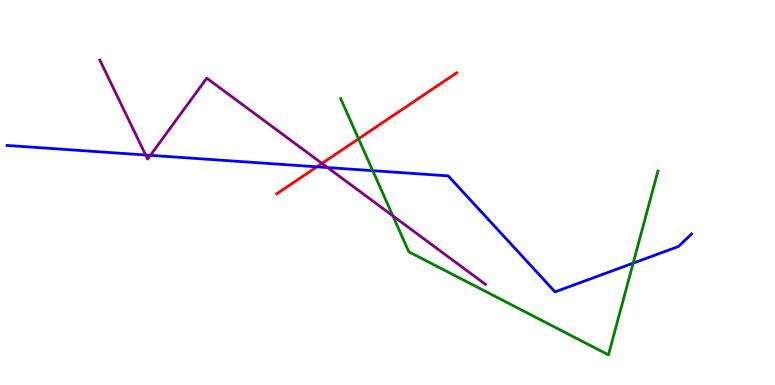[{'lines': ['blue', 'red'], 'intersections': [{'x': 4.09, 'y': 5.67}]}, {'lines': ['green', 'red'], 'intersections': [{'x': 4.63, 'y': 6.39}]}, {'lines': ['purple', 'red'], 'intersections': [{'x': 4.15, 'y': 5.76}]}, {'lines': ['blue', 'green'], 'intersections': [{'x': 4.81, 'y': 5.57}, {'x': 8.17, 'y': 3.16}]}, {'lines': ['blue', 'purple'], 'intersections': [{'x': 1.88, 'y': 5.97}, {'x': 1.94, 'y': 5.97}, {'x': 4.23, 'y': 5.65}]}, {'lines': ['green', 'purple'], 'intersections': [{'x': 5.07, 'y': 4.39}]}]